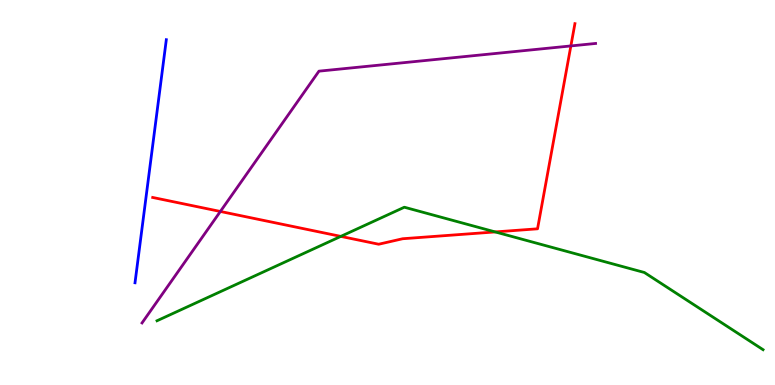[{'lines': ['blue', 'red'], 'intersections': []}, {'lines': ['green', 'red'], 'intersections': [{'x': 4.4, 'y': 3.86}, {'x': 6.39, 'y': 3.98}]}, {'lines': ['purple', 'red'], 'intersections': [{'x': 2.84, 'y': 4.51}, {'x': 7.37, 'y': 8.81}]}, {'lines': ['blue', 'green'], 'intersections': []}, {'lines': ['blue', 'purple'], 'intersections': []}, {'lines': ['green', 'purple'], 'intersections': []}]